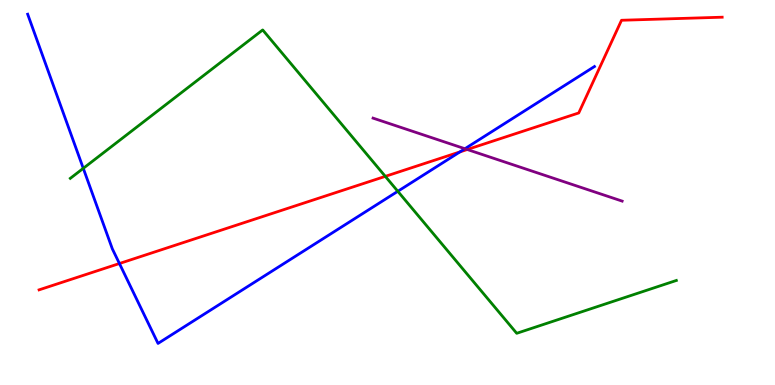[{'lines': ['blue', 'red'], 'intersections': [{'x': 1.54, 'y': 3.16}, {'x': 5.93, 'y': 6.05}]}, {'lines': ['green', 'red'], 'intersections': [{'x': 4.97, 'y': 5.42}]}, {'lines': ['purple', 'red'], 'intersections': [{'x': 6.03, 'y': 6.12}]}, {'lines': ['blue', 'green'], 'intersections': [{'x': 1.07, 'y': 5.63}, {'x': 5.13, 'y': 5.03}]}, {'lines': ['blue', 'purple'], 'intersections': [{'x': 6.0, 'y': 6.14}]}, {'lines': ['green', 'purple'], 'intersections': []}]